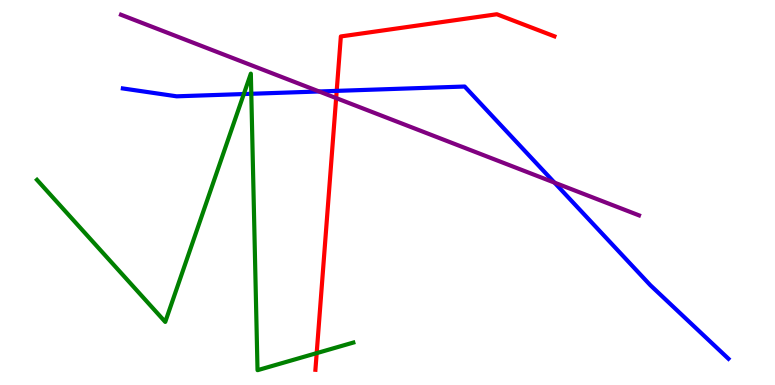[{'lines': ['blue', 'red'], 'intersections': [{'x': 4.34, 'y': 7.64}]}, {'lines': ['green', 'red'], 'intersections': [{'x': 4.09, 'y': 0.828}]}, {'lines': ['purple', 'red'], 'intersections': [{'x': 4.34, 'y': 7.45}]}, {'lines': ['blue', 'green'], 'intersections': [{'x': 3.15, 'y': 7.56}, {'x': 3.24, 'y': 7.56}]}, {'lines': ['blue', 'purple'], 'intersections': [{'x': 4.12, 'y': 7.62}, {'x': 7.15, 'y': 5.26}]}, {'lines': ['green', 'purple'], 'intersections': []}]